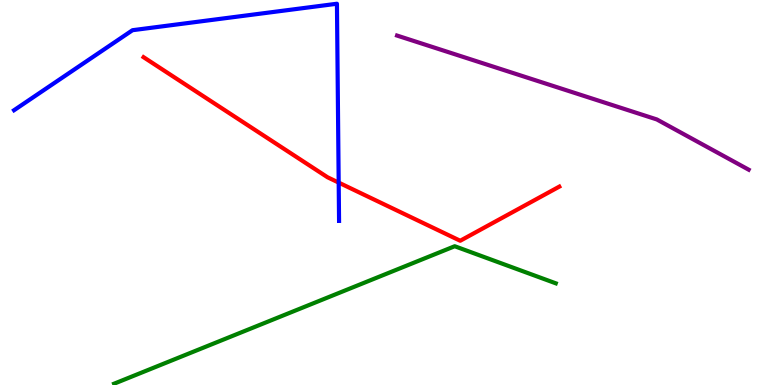[{'lines': ['blue', 'red'], 'intersections': [{'x': 4.37, 'y': 5.26}]}, {'lines': ['green', 'red'], 'intersections': []}, {'lines': ['purple', 'red'], 'intersections': []}, {'lines': ['blue', 'green'], 'intersections': []}, {'lines': ['blue', 'purple'], 'intersections': []}, {'lines': ['green', 'purple'], 'intersections': []}]